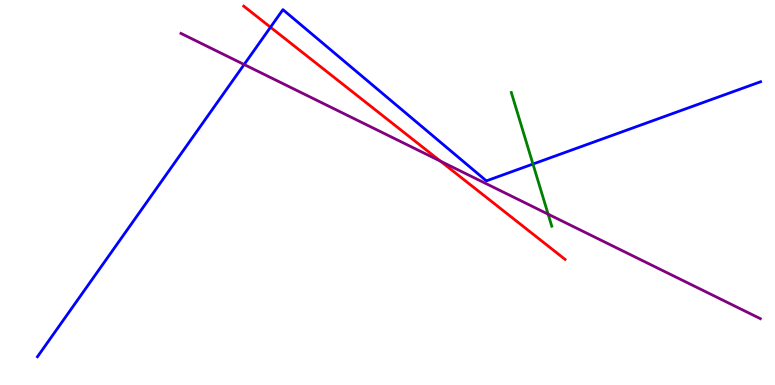[{'lines': ['blue', 'red'], 'intersections': [{'x': 3.49, 'y': 9.29}]}, {'lines': ['green', 'red'], 'intersections': []}, {'lines': ['purple', 'red'], 'intersections': [{'x': 5.68, 'y': 5.81}]}, {'lines': ['blue', 'green'], 'intersections': [{'x': 6.88, 'y': 5.74}]}, {'lines': ['blue', 'purple'], 'intersections': [{'x': 3.15, 'y': 8.32}]}, {'lines': ['green', 'purple'], 'intersections': [{'x': 7.07, 'y': 4.44}]}]